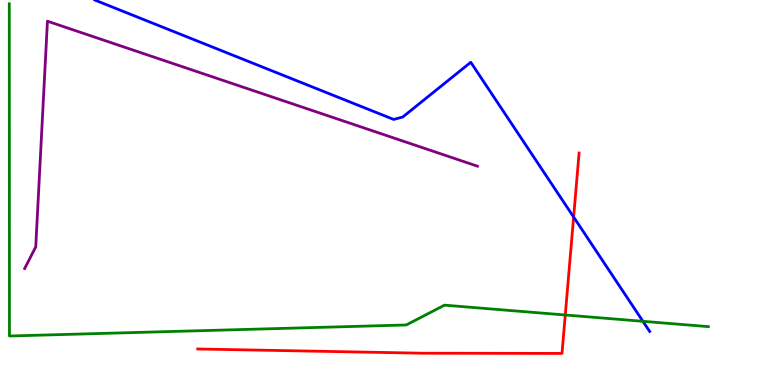[{'lines': ['blue', 'red'], 'intersections': [{'x': 7.4, 'y': 4.36}]}, {'lines': ['green', 'red'], 'intersections': [{'x': 7.29, 'y': 1.82}]}, {'lines': ['purple', 'red'], 'intersections': []}, {'lines': ['blue', 'green'], 'intersections': [{'x': 8.3, 'y': 1.65}]}, {'lines': ['blue', 'purple'], 'intersections': []}, {'lines': ['green', 'purple'], 'intersections': []}]